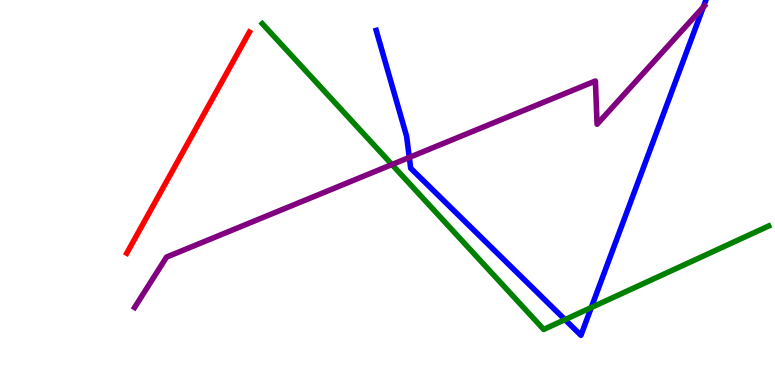[{'lines': ['blue', 'red'], 'intersections': []}, {'lines': ['green', 'red'], 'intersections': []}, {'lines': ['purple', 'red'], 'intersections': []}, {'lines': ['blue', 'green'], 'intersections': [{'x': 7.29, 'y': 1.7}, {'x': 7.63, 'y': 2.01}]}, {'lines': ['blue', 'purple'], 'intersections': [{'x': 5.28, 'y': 5.91}, {'x': 9.07, 'y': 9.82}]}, {'lines': ['green', 'purple'], 'intersections': [{'x': 5.06, 'y': 5.73}]}]